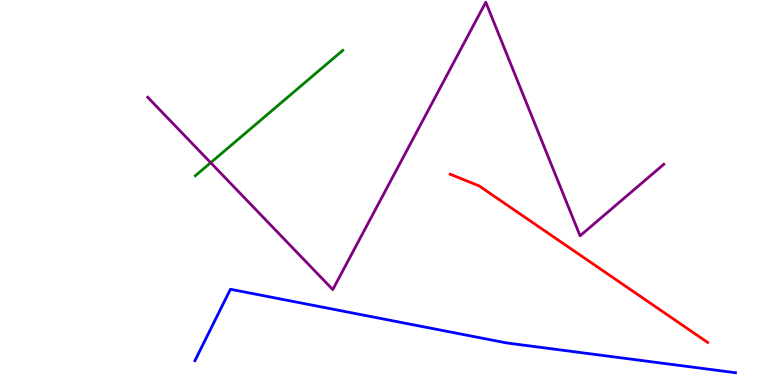[{'lines': ['blue', 'red'], 'intersections': []}, {'lines': ['green', 'red'], 'intersections': []}, {'lines': ['purple', 'red'], 'intersections': []}, {'lines': ['blue', 'green'], 'intersections': []}, {'lines': ['blue', 'purple'], 'intersections': []}, {'lines': ['green', 'purple'], 'intersections': [{'x': 2.72, 'y': 5.77}]}]